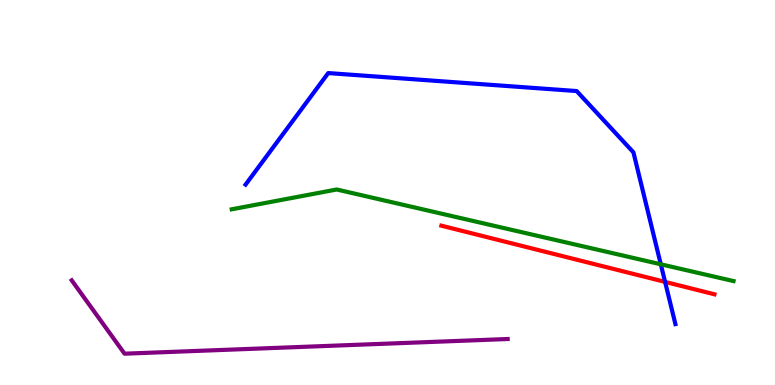[{'lines': ['blue', 'red'], 'intersections': [{'x': 8.58, 'y': 2.68}]}, {'lines': ['green', 'red'], 'intersections': []}, {'lines': ['purple', 'red'], 'intersections': []}, {'lines': ['blue', 'green'], 'intersections': [{'x': 8.53, 'y': 3.14}]}, {'lines': ['blue', 'purple'], 'intersections': []}, {'lines': ['green', 'purple'], 'intersections': []}]